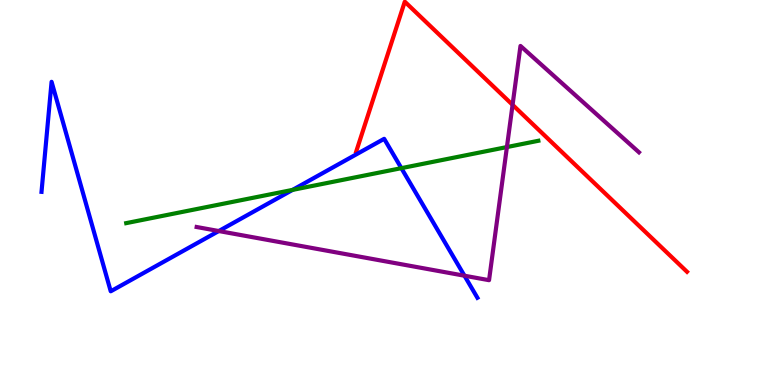[{'lines': ['blue', 'red'], 'intersections': []}, {'lines': ['green', 'red'], 'intersections': []}, {'lines': ['purple', 'red'], 'intersections': [{'x': 6.61, 'y': 7.28}]}, {'lines': ['blue', 'green'], 'intersections': [{'x': 3.78, 'y': 5.07}, {'x': 5.18, 'y': 5.63}]}, {'lines': ['blue', 'purple'], 'intersections': [{'x': 2.82, 'y': 4.0}, {'x': 5.99, 'y': 2.84}]}, {'lines': ['green', 'purple'], 'intersections': [{'x': 6.54, 'y': 6.18}]}]